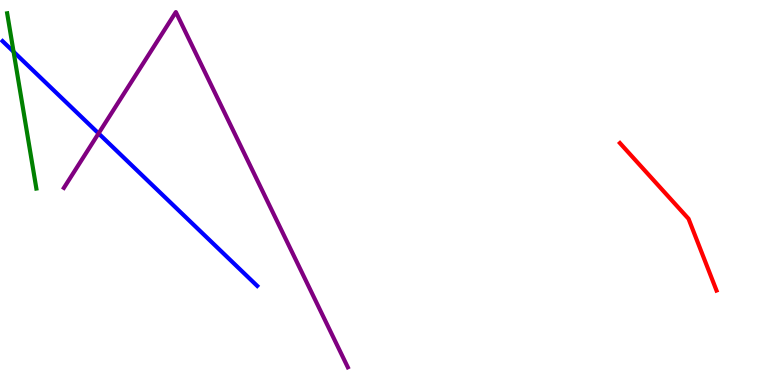[{'lines': ['blue', 'red'], 'intersections': []}, {'lines': ['green', 'red'], 'intersections': []}, {'lines': ['purple', 'red'], 'intersections': []}, {'lines': ['blue', 'green'], 'intersections': [{'x': 0.175, 'y': 8.66}]}, {'lines': ['blue', 'purple'], 'intersections': [{'x': 1.27, 'y': 6.53}]}, {'lines': ['green', 'purple'], 'intersections': []}]